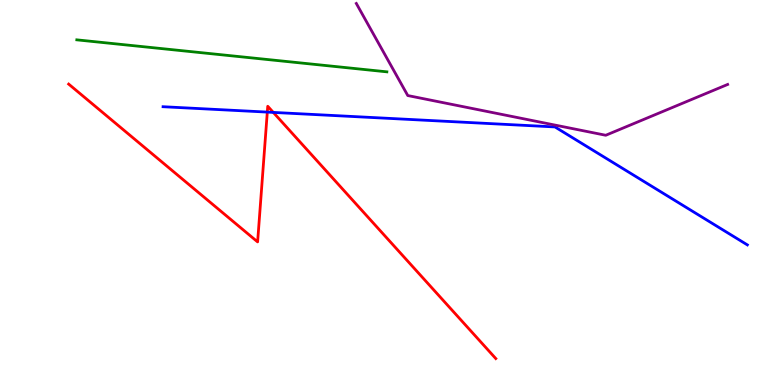[{'lines': ['blue', 'red'], 'intersections': [{'x': 3.45, 'y': 7.09}, {'x': 3.53, 'y': 7.08}]}, {'lines': ['green', 'red'], 'intersections': []}, {'lines': ['purple', 'red'], 'intersections': []}, {'lines': ['blue', 'green'], 'intersections': []}, {'lines': ['blue', 'purple'], 'intersections': []}, {'lines': ['green', 'purple'], 'intersections': []}]